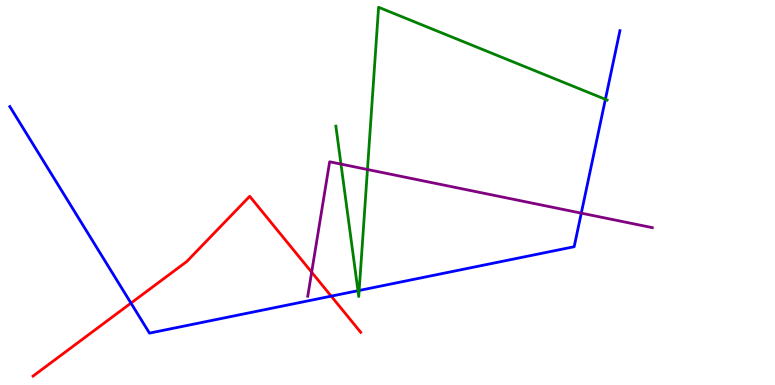[{'lines': ['blue', 'red'], 'intersections': [{'x': 1.69, 'y': 2.13}, {'x': 4.27, 'y': 2.31}]}, {'lines': ['green', 'red'], 'intersections': []}, {'lines': ['purple', 'red'], 'intersections': [{'x': 4.02, 'y': 2.93}]}, {'lines': ['blue', 'green'], 'intersections': [{'x': 4.62, 'y': 2.45}, {'x': 4.63, 'y': 2.46}, {'x': 7.81, 'y': 7.42}]}, {'lines': ['blue', 'purple'], 'intersections': [{'x': 7.5, 'y': 4.46}]}, {'lines': ['green', 'purple'], 'intersections': [{'x': 4.4, 'y': 5.74}, {'x': 4.74, 'y': 5.6}]}]